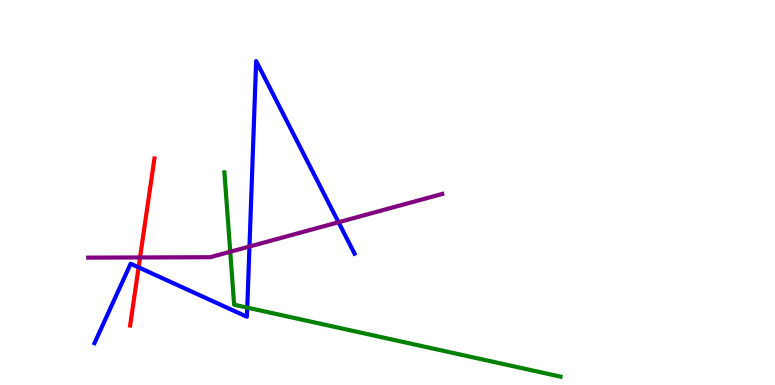[{'lines': ['blue', 'red'], 'intersections': [{'x': 1.79, 'y': 3.06}]}, {'lines': ['green', 'red'], 'intersections': []}, {'lines': ['purple', 'red'], 'intersections': [{'x': 1.81, 'y': 3.31}]}, {'lines': ['blue', 'green'], 'intersections': [{'x': 3.19, 'y': 2.01}]}, {'lines': ['blue', 'purple'], 'intersections': [{'x': 3.22, 'y': 3.6}, {'x': 4.37, 'y': 4.23}]}, {'lines': ['green', 'purple'], 'intersections': [{'x': 2.97, 'y': 3.46}]}]